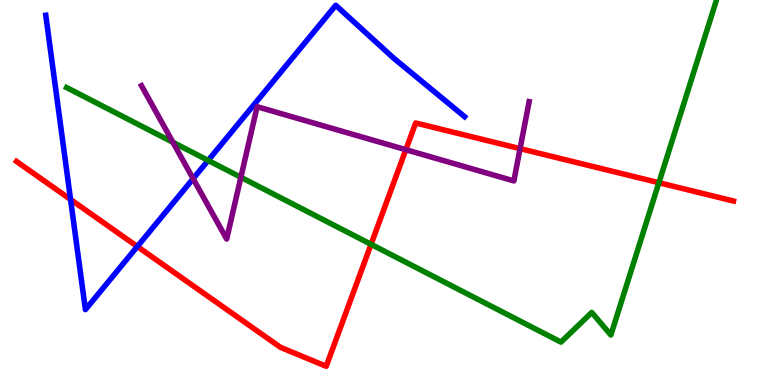[{'lines': ['blue', 'red'], 'intersections': [{'x': 0.911, 'y': 4.82}, {'x': 1.77, 'y': 3.6}]}, {'lines': ['green', 'red'], 'intersections': [{'x': 4.79, 'y': 3.65}, {'x': 8.5, 'y': 5.25}]}, {'lines': ['purple', 'red'], 'intersections': [{'x': 5.24, 'y': 6.11}, {'x': 6.71, 'y': 6.14}]}, {'lines': ['blue', 'green'], 'intersections': [{'x': 2.69, 'y': 5.83}]}, {'lines': ['blue', 'purple'], 'intersections': [{'x': 2.49, 'y': 5.36}]}, {'lines': ['green', 'purple'], 'intersections': [{'x': 2.23, 'y': 6.3}, {'x': 3.11, 'y': 5.4}]}]